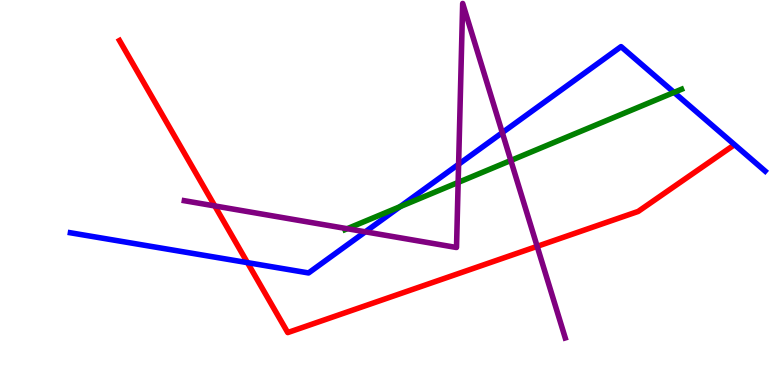[{'lines': ['blue', 'red'], 'intersections': [{'x': 3.19, 'y': 3.18}]}, {'lines': ['green', 'red'], 'intersections': []}, {'lines': ['purple', 'red'], 'intersections': [{'x': 2.77, 'y': 4.65}, {'x': 6.93, 'y': 3.6}]}, {'lines': ['blue', 'green'], 'intersections': [{'x': 5.16, 'y': 4.63}, {'x': 8.7, 'y': 7.6}]}, {'lines': ['blue', 'purple'], 'intersections': [{'x': 4.71, 'y': 3.98}, {'x': 5.92, 'y': 5.73}, {'x': 6.48, 'y': 6.55}]}, {'lines': ['green', 'purple'], 'intersections': [{'x': 4.48, 'y': 4.06}, {'x': 5.91, 'y': 5.26}, {'x': 6.59, 'y': 5.83}]}]